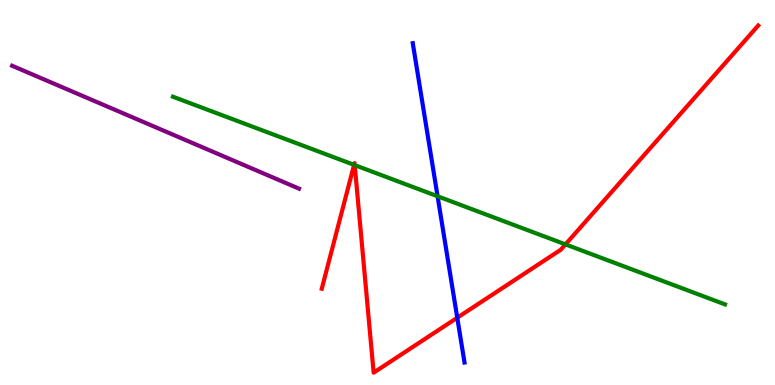[{'lines': ['blue', 'red'], 'intersections': [{'x': 5.9, 'y': 1.75}]}, {'lines': ['green', 'red'], 'intersections': [{'x': 4.57, 'y': 5.72}, {'x': 4.58, 'y': 5.71}, {'x': 7.3, 'y': 3.65}]}, {'lines': ['purple', 'red'], 'intersections': []}, {'lines': ['blue', 'green'], 'intersections': [{'x': 5.65, 'y': 4.9}]}, {'lines': ['blue', 'purple'], 'intersections': []}, {'lines': ['green', 'purple'], 'intersections': []}]